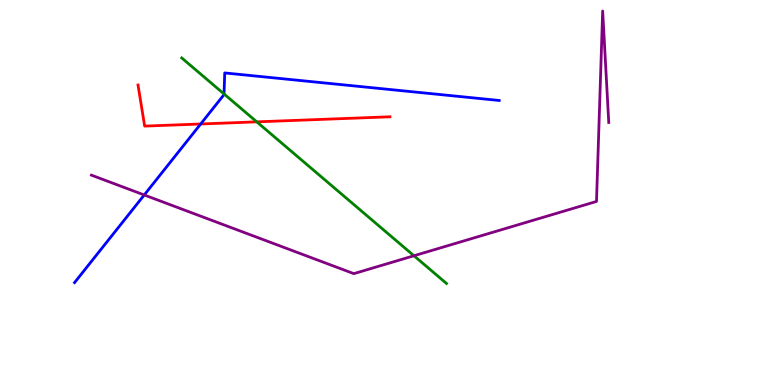[{'lines': ['blue', 'red'], 'intersections': [{'x': 2.59, 'y': 6.78}]}, {'lines': ['green', 'red'], 'intersections': [{'x': 3.31, 'y': 6.84}]}, {'lines': ['purple', 'red'], 'intersections': []}, {'lines': ['blue', 'green'], 'intersections': [{'x': 2.89, 'y': 7.56}]}, {'lines': ['blue', 'purple'], 'intersections': [{'x': 1.86, 'y': 4.94}]}, {'lines': ['green', 'purple'], 'intersections': [{'x': 5.34, 'y': 3.36}]}]